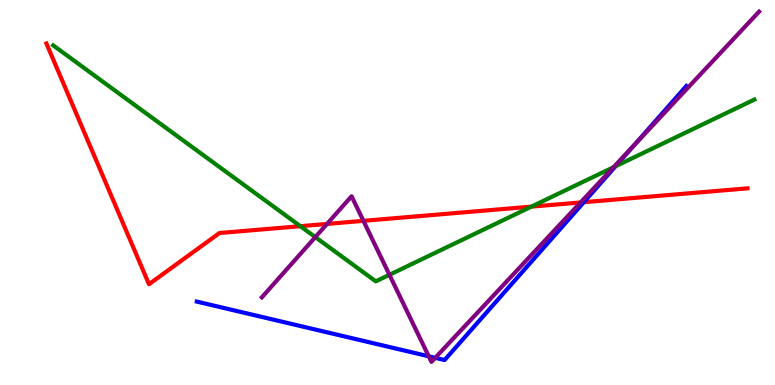[{'lines': ['blue', 'red'], 'intersections': [{'x': 7.53, 'y': 4.75}]}, {'lines': ['green', 'red'], 'intersections': [{'x': 3.88, 'y': 4.13}, {'x': 6.86, 'y': 4.63}]}, {'lines': ['purple', 'red'], 'intersections': [{'x': 4.22, 'y': 4.18}, {'x': 4.69, 'y': 4.26}, {'x': 7.49, 'y': 4.74}]}, {'lines': ['blue', 'green'], 'intersections': [{'x': 7.94, 'y': 5.68}]}, {'lines': ['blue', 'purple'], 'intersections': [{'x': 5.53, 'y': 0.746}, {'x': 5.62, 'y': 0.706}, {'x': 8.18, 'y': 6.23}]}, {'lines': ['green', 'purple'], 'intersections': [{'x': 4.07, 'y': 3.84}, {'x': 5.03, 'y': 2.86}, {'x': 7.92, 'y': 5.66}]}]